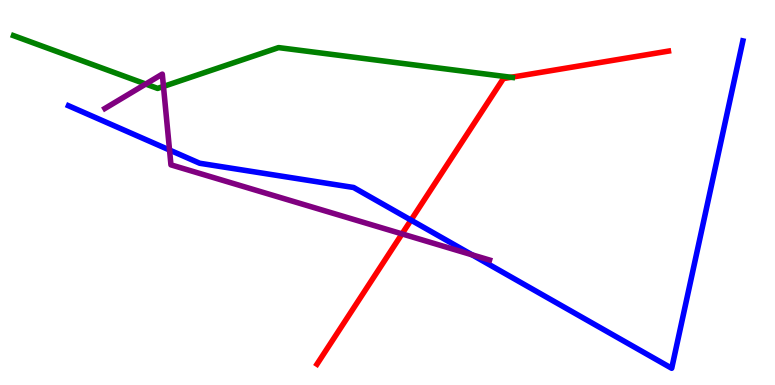[{'lines': ['blue', 'red'], 'intersections': [{'x': 5.3, 'y': 4.28}]}, {'lines': ['green', 'red'], 'intersections': [{'x': 6.6, 'y': 7.99}]}, {'lines': ['purple', 'red'], 'intersections': [{'x': 5.19, 'y': 3.92}]}, {'lines': ['blue', 'green'], 'intersections': []}, {'lines': ['blue', 'purple'], 'intersections': [{'x': 2.19, 'y': 6.1}, {'x': 6.09, 'y': 3.38}]}, {'lines': ['green', 'purple'], 'intersections': [{'x': 1.88, 'y': 7.82}, {'x': 2.11, 'y': 7.76}]}]